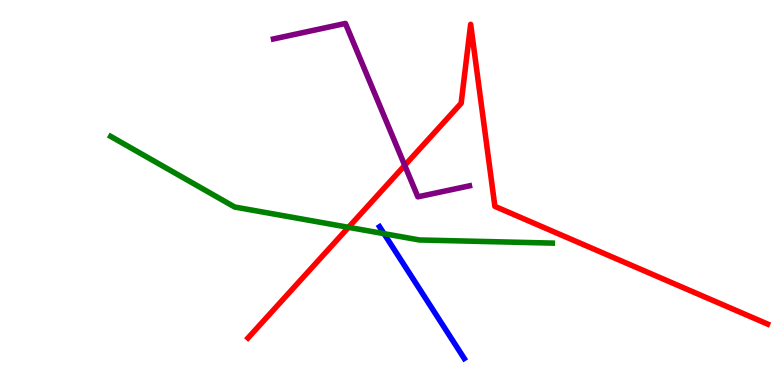[{'lines': ['blue', 'red'], 'intersections': []}, {'lines': ['green', 'red'], 'intersections': [{'x': 4.5, 'y': 4.1}]}, {'lines': ['purple', 'red'], 'intersections': [{'x': 5.22, 'y': 5.7}]}, {'lines': ['blue', 'green'], 'intersections': [{'x': 4.95, 'y': 3.93}]}, {'lines': ['blue', 'purple'], 'intersections': []}, {'lines': ['green', 'purple'], 'intersections': []}]